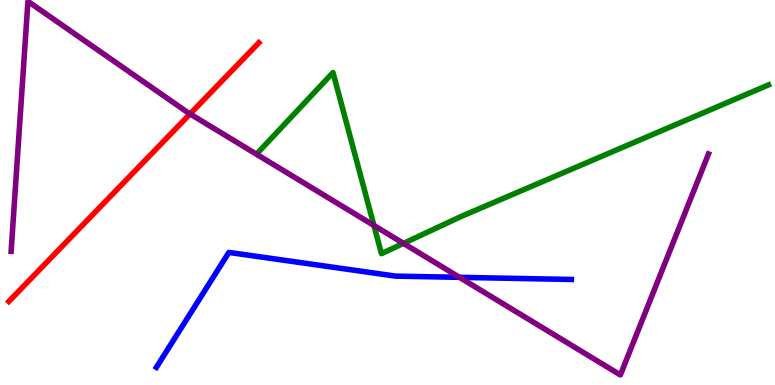[{'lines': ['blue', 'red'], 'intersections': []}, {'lines': ['green', 'red'], 'intersections': []}, {'lines': ['purple', 'red'], 'intersections': [{'x': 2.45, 'y': 7.04}]}, {'lines': ['blue', 'green'], 'intersections': []}, {'lines': ['blue', 'purple'], 'intersections': [{'x': 5.93, 'y': 2.8}]}, {'lines': ['green', 'purple'], 'intersections': [{'x': 4.82, 'y': 4.14}, {'x': 5.21, 'y': 3.68}]}]